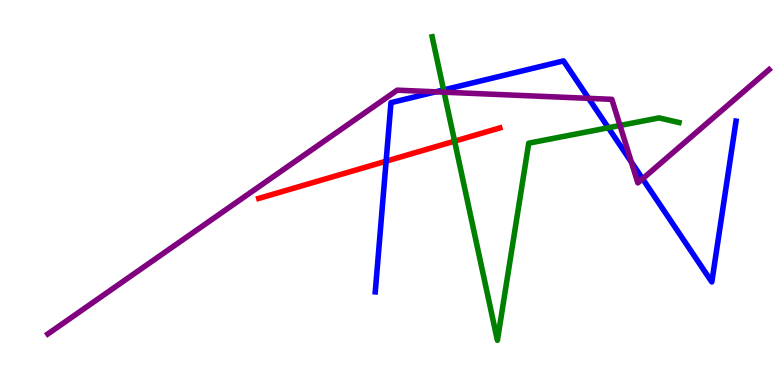[{'lines': ['blue', 'red'], 'intersections': [{'x': 4.98, 'y': 5.81}]}, {'lines': ['green', 'red'], 'intersections': [{'x': 5.87, 'y': 6.33}]}, {'lines': ['purple', 'red'], 'intersections': []}, {'lines': ['blue', 'green'], 'intersections': [{'x': 5.72, 'y': 7.66}, {'x': 7.85, 'y': 6.68}]}, {'lines': ['blue', 'purple'], 'intersections': [{'x': 5.62, 'y': 7.62}, {'x': 7.59, 'y': 7.45}, {'x': 8.15, 'y': 5.79}, {'x': 8.29, 'y': 5.36}]}, {'lines': ['green', 'purple'], 'intersections': [{'x': 5.73, 'y': 7.61}, {'x': 8.0, 'y': 6.74}]}]